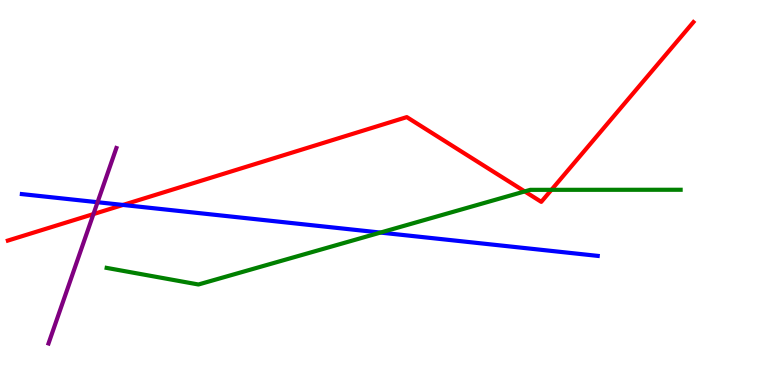[{'lines': ['blue', 'red'], 'intersections': [{'x': 1.59, 'y': 4.68}]}, {'lines': ['green', 'red'], 'intersections': [{'x': 6.77, 'y': 5.03}, {'x': 7.12, 'y': 5.07}]}, {'lines': ['purple', 'red'], 'intersections': [{'x': 1.21, 'y': 4.44}]}, {'lines': ['blue', 'green'], 'intersections': [{'x': 4.91, 'y': 3.96}]}, {'lines': ['blue', 'purple'], 'intersections': [{'x': 1.26, 'y': 4.75}]}, {'lines': ['green', 'purple'], 'intersections': []}]